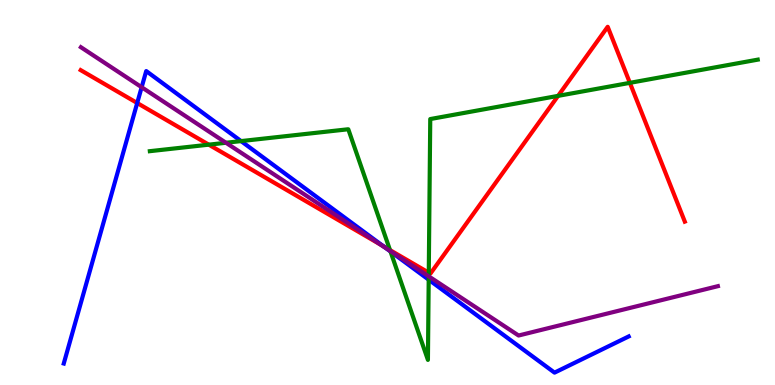[{'lines': ['blue', 'red'], 'intersections': [{'x': 1.77, 'y': 7.32}, {'x': 4.95, 'y': 3.6}]}, {'lines': ['green', 'red'], 'intersections': [{'x': 2.69, 'y': 6.24}, {'x': 5.03, 'y': 3.5}, {'x': 5.53, 'y': 2.92}, {'x': 7.2, 'y': 7.51}, {'x': 8.13, 'y': 7.85}]}, {'lines': ['purple', 'red'], 'intersections': [{'x': 4.91, 'y': 3.64}]}, {'lines': ['blue', 'green'], 'intersections': [{'x': 3.11, 'y': 6.34}, {'x': 5.04, 'y': 3.47}, {'x': 5.53, 'y': 2.74}]}, {'lines': ['blue', 'purple'], 'intersections': [{'x': 1.83, 'y': 7.73}, {'x': 4.99, 'y': 3.55}]}, {'lines': ['green', 'purple'], 'intersections': [{'x': 2.92, 'y': 6.29}, {'x': 5.04, 'y': 3.48}, {'x': 5.53, 'y': 2.82}]}]